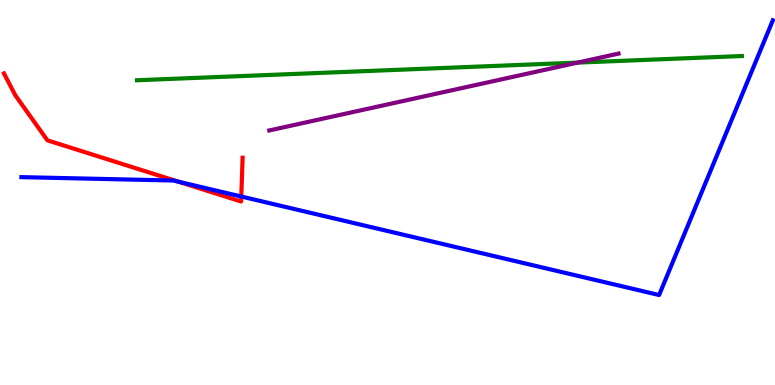[{'lines': ['blue', 'red'], 'intersections': [{'x': 2.3, 'y': 5.28}, {'x': 3.11, 'y': 4.9}]}, {'lines': ['green', 'red'], 'intersections': []}, {'lines': ['purple', 'red'], 'intersections': []}, {'lines': ['blue', 'green'], 'intersections': []}, {'lines': ['blue', 'purple'], 'intersections': []}, {'lines': ['green', 'purple'], 'intersections': [{'x': 7.45, 'y': 8.37}]}]